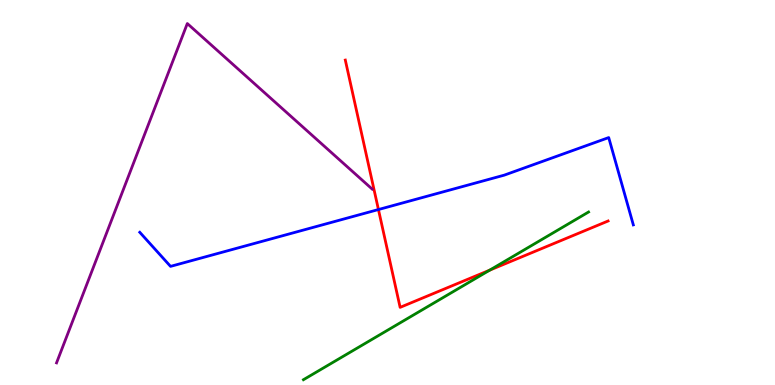[{'lines': ['blue', 'red'], 'intersections': [{'x': 4.88, 'y': 4.56}]}, {'lines': ['green', 'red'], 'intersections': [{'x': 6.32, 'y': 2.98}]}, {'lines': ['purple', 'red'], 'intersections': []}, {'lines': ['blue', 'green'], 'intersections': []}, {'lines': ['blue', 'purple'], 'intersections': []}, {'lines': ['green', 'purple'], 'intersections': []}]